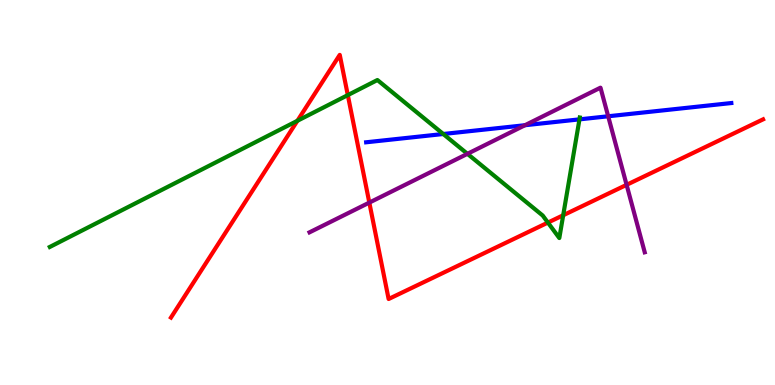[{'lines': ['blue', 'red'], 'intersections': []}, {'lines': ['green', 'red'], 'intersections': [{'x': 3.84, 'y': 6.86}, {'x': 4.49, 'y': 7.53}, {'x': 7.07, 'y': 4.22}, {'x': 7.27, 'y': 4.41}]}, {'lines': ['purple', 'red'], 'intersections': [{'x': 4.77, 'y': 4.74}, {'x': 8.09, 'y': 5.2}]}, {'lines': ['blue', 'green'], 'intersections': [{'x': 5.72, 'y': 6.52}, {'x': 7.48, 'y': 6.9}]}, {'lines': ['blue', 'purple'], 'intersections': [{'x': 6.77, 'y': 6.75}, {'x': 7.85, 'y': 6.98}]}, {'lines': ['green', 'purple'], 'intersections': [{'x': 6.03, 'y': 6.0}]}]